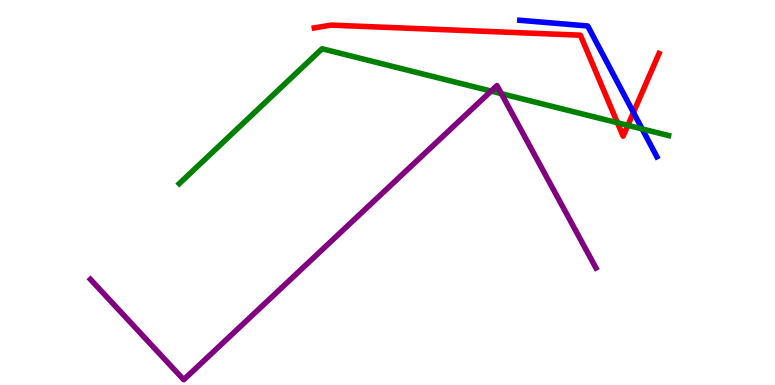[{'lines': ['blue', 'red'], 'intersections': [{'x': 8.17, 'y': 7.08}]}, {'lines': ['green', 'red'], 'intersections': [{'x': 7.97, 'y': 6.81}, {'x': 8.1, 'y': 6.74}]}, {'lines': ['purple', 'red'], 'intersections': []}, {'lines': ['blue', 'green'], 'intersections': [{'x': 8.29, 'y': 6.65}]}, {'lines': ['blue', 'purple'], 'intersections': []}, {'lines': ['green', 'purple'], 'intersections': [{'x': 6.34, 'y': 7.63}, {'x': 6.47, 'y': 7.57}]}]